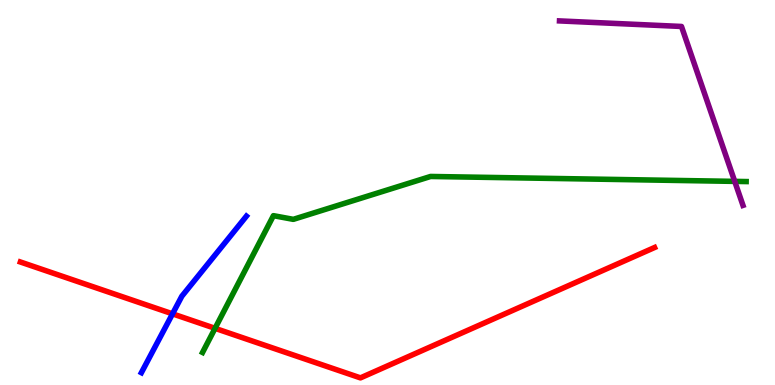[{'lines': ['blue', 'red'], 'intersections': [{'x': 2.23, 'y': 1.85}]}, {'lines': ['green', 'red'], 'intersections': [{'x': 2.77, 'y': 1.47}]}, {'lines': ['purple', 'red'], 'intersections': []}, {'lines': ['blue', 'green'], 'intersections': []}, {'lines': ['blue', 'purple'], 'intersections': []}, {'lines': ['green', 'purple'], 'intersections': [{'x': 9.48, 'y': 5.29}]}]